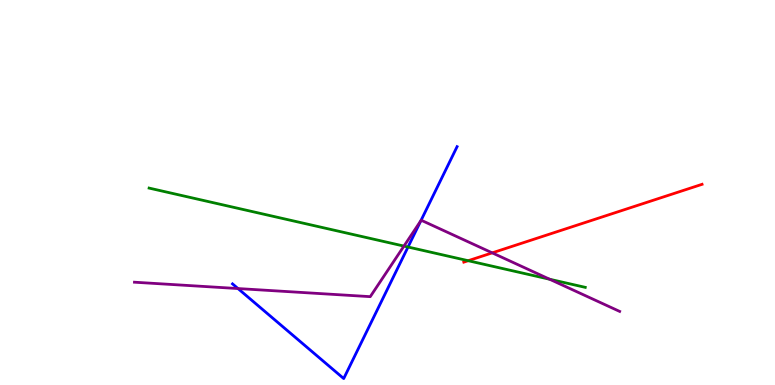[{'lines': ['blue', 'red'], 'intersections': []}, {'lines': ['green', 'red'], 'intersections': [{'x': 6.04, 'y': 3.23}]}, {'lines': ['purple', 'red'], 'intersections': [{'x': 6.35, 'y': 3.43}]}, {'lines': ['blue', 'green'], 'intersections': [{'x': 5.26, 'y': 3.58}]}, {'lines': ['blue', 'purple'], 'intersections': [{'x': 3.07, 'y': 2.51}, {'x': 5.43, 'y': 4.27}]}, {'lines': ['green', 'purple'], 'intersections': [{'x': 5.21, 'y': 3.61}, {'x': 7.09, 'y': 2.75}]}]